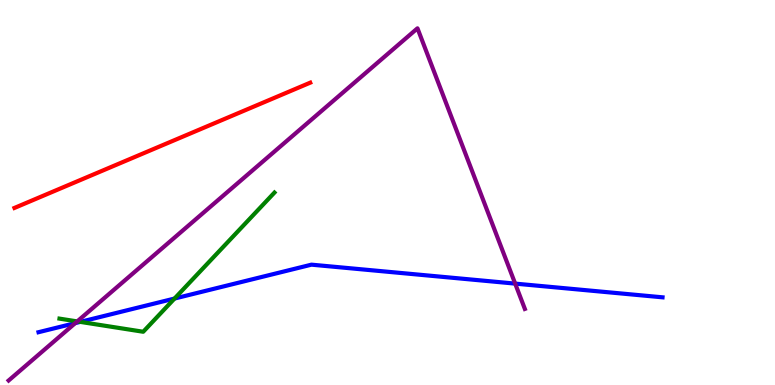[{'lines': ['blue', 'red'], 'intersections': []}, {'lines': ['green', 'red'], 'intersections': []}, {'lines': ['purple', 'red'], 'intersections': []}, {'lines': ['blue', 'green'], 'intersections': [{'x': 1.04, 'y': 1.64}, {'x': 2.25, 'y': 2.25}]}, {'lines': ['blue', 'purple'], 'intersections': [{'x': 0.971, 'y': 1.61}, {'x': 6.65, 'y': 2.63}]}, {'lines': ['green', 'purple'], 'intersections': [{'x': 0.997, 'y': 1.65}]}]